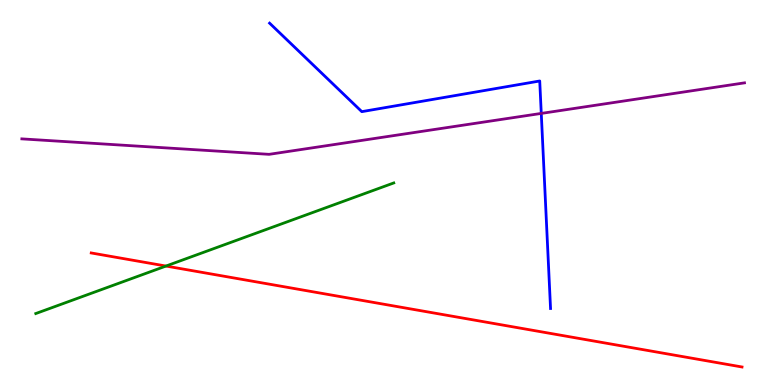[{'lines': ['blue', 'red'], 'intersections': []}, {'lines': ['green', 'red'], 'intersections': [{'x': 2.14, 'y': 3.09}]}, {'lines': ['purple', 'red'], 'intersections': []}, {'lines': ['blue', 'green'], 'intersections': []}, {'lines': ['blue', 'purple'], 'intersections': [{'x': 6.98, 'y': 7.05}]}, {'lines': ['green', 'purple'], 'intersections': []}]